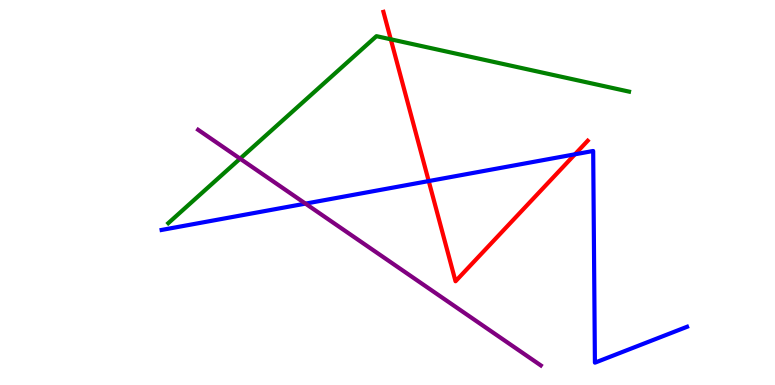[{'lines': ['blue', 'red'], 'intersections': [{'x': 5.53, 'y': 5.3}, {'x': 7.42, 'y': 5.99}]}, {'lines': ['green', 'red'], 'intersections': [{'x': 5.04, 'y': 8.98}]}, {'lines': ['purple', 'red'], 'intersections': []}, {'lines': ['blue', 'green'], 'intersections': []}, {'lines': ['blue', 'purple'], 'intersections': [{'x': 3.94, 'y': 4.71}]}, {'lines': ['green', 'purple'], 'intersections': [{'x': 3.1, 'y': 5.88}]}]